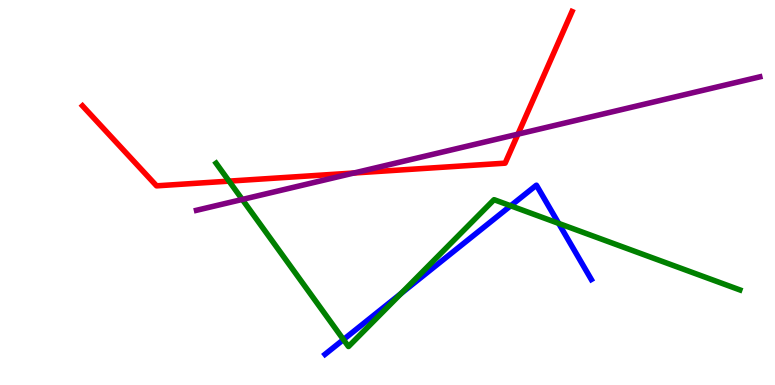[{'lines': ['blue', 'red'], 'intersections': []}, {'lines': ['green', 'red'], 'intersections': [{'x': 2.96, 'y': 5.3}]}, {'lines': ['purple', 'red'], 'intersections': [{'x': 4.57, 'y': 5.51}, {'x': 6.68, 'y': 6.52}]}, {'lines': ['blue', 'green'], 'intersections': [{'x': 4.43, 'y': 1.18}, {'x': 5.18, 'y': 2.38}, {'x': 6.59, 'y': 4.66}, {'x': 7.21, 'y': 4.2}]}, {'lines': ['blue', 'purple'], 'intersections': []}, {'lines': ['green', 'purple'], 'intersections': [{'x': 3.13, 'y': 4.82}]}]